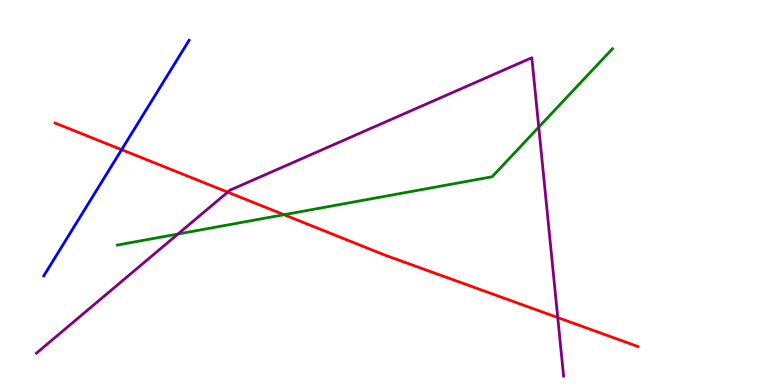[{'lines': ['blue', 'red'], 'intersections': [{'x': 1.57, 'y': 6.11}]}, {'lines': ['green', 'red'], 'intersections': [{'x': 3.66, 'y': 4.42}]}, {'lines': ['purple', 'red'], 'intersections': [{'x': 2.94, 'y': 5.01}, {'x': 7.2, 'y': 1.75}]}, {'lines': ['blue', 'green'], 'intersections': []}, {'lines': ['blue', 'purple'], 'intersections': []}, {'lines': ['green', 'purple'], 'intersections': [{'x': 2.3, 'y': 3.92}, {'x': 6.95, 'y': 6.7}]}]